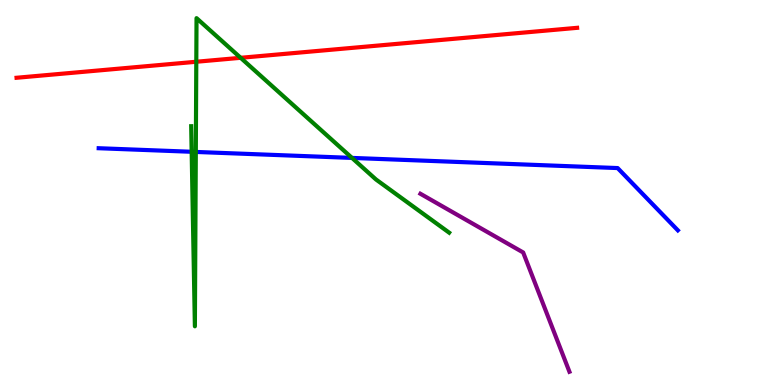[{'lines': ['blue', 'red'], 'intersections': []}, {'lines': ['green', 'red'], 'intersections': [{'x': 2.53, 'y': 8.4}, {'x': 3.11, 'y': 8.5}]}, {'lines': ['purple', 'red'], 'intersections': []}, {'lines': ['blue', 'green'], 'intersections': [{'x': 2.47, 'y': 6.06}, {'x': 2.53, 'y': 6.05}, {'x': 4.54, 'y': 5.9}]}, {'lines': ['blue', 'purple'], 'intersections': []}, {'lines': ['green', 'purple'], 'intersections': []}]